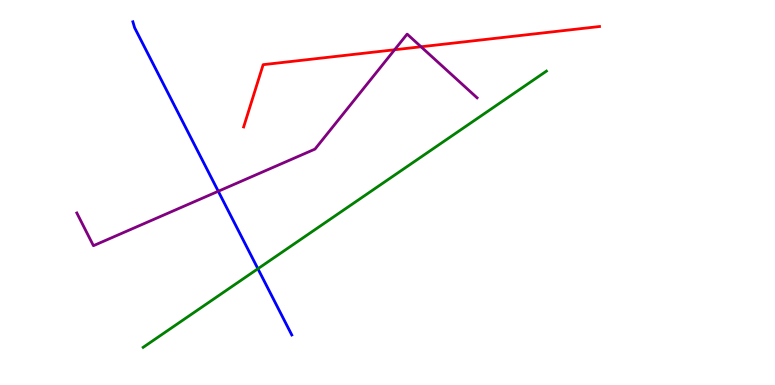[{'lines': ['blue', 'red'], 'intersections': []}, {'lines': ['green', 'red'], 'intersections': []}, {'lines': ['purple', 'red'], 'intersections': [{'x': 5.09, 'y': 8.71}, {'x': 5.43, 'y': 8.79}]}, {'lines': ['blue', 'green'], 'intersections': [{'x': 3.33, 'y': 3.02}]}, {'lines': ['blue', 'purple'], 'intersections': [{'x': 2.82, 'y': 5.03}]}, {'lines': ['green', 'purple'], 'intersections': []}]